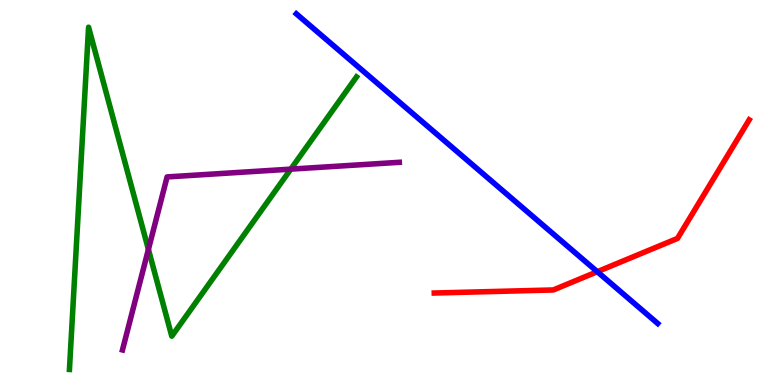[{'lines': ['blue', 'red'], 'intersections': [{'x': 7.71, 'y': 2.94}]}, {'lines': ['green', 'red'], 'intersections': []}, {'lines': ['purple', 'red'], 'intersections': []}, {'lines': ['blue', 'green'], 'intersections': []}, {'lines': ['blue', 'purple'], 'intersections': []}, {'lines': ['green', 'purple'], 'intersections': [{'x': 1.91, 'y': 3.52}, {'x': 3.75, 'y': 5.61}]}]